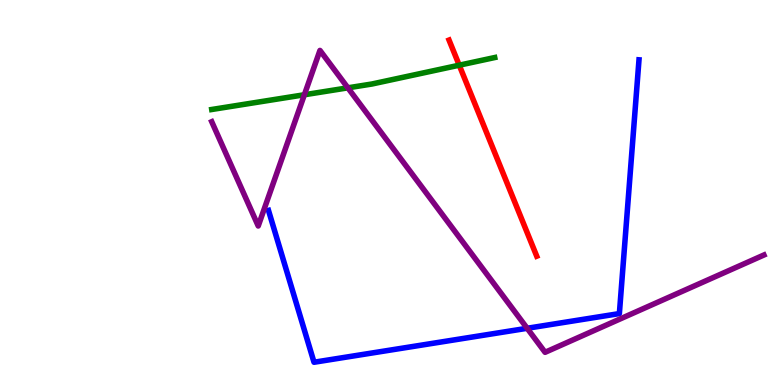[{'lines': ['blue', 'red'], 'intersections': []}, {'lines': ['green', 'red'], 'intersections': [{'x': 5.93, 'y': 8.31}]}, {'lines': ['purple', 'red'], 'intersections': []}, {'lines': ['blue', 'green'], 'intersections': []}, {'lines': ['blue', 'purple'], 'intersections': [{'x': 6.8, 'y': 1.47}]}, {'lines': ['green', 'purple'], 'intersections': [{'x': 3.93, 'y': 7.54}, {'x': 4.49, 'y': 7.72}]}]